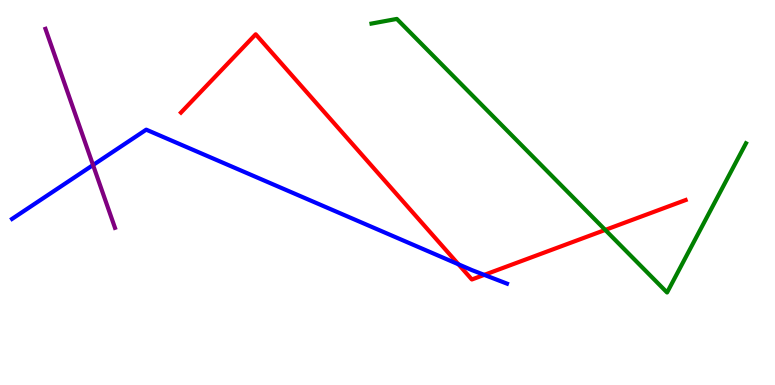[{'lines': ['blue', 'red'], 'intersections': [{'x': 5.92, 'y': 3.13}, {'x': 6.25, 'y': 2.86}]}, {'lines': ['green', 'red'], 'intersections': [{'x': 7.81, 'y': 4.03}]}, {'lines': ['purple', 'red'], 'intersections': []}, {'lines': ['blue', 'green'], 'intersections': []}, {'lines': ['blue', 'purple'], 'intersections': [{'x': 1.2, 'y': 5.71}]}, {'lines': ['green', 'purple'], 'intersections': []}]